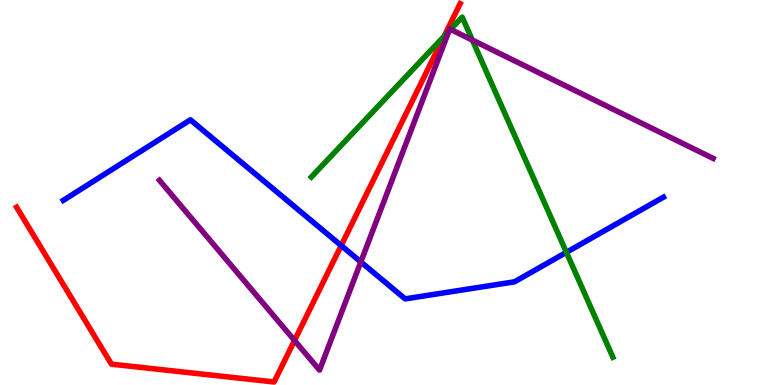[{'lines': ['blue', 'red'], 'intersections': [{'x': 4.4, 'y': 3.62}]}, {'lines': ['green', 'red'], 'intersections': [{'x': 5.73, 'y': 9.06}]}, {'lines': ['purple', 'red'], 'intersections': [{'x': 3.8, 'y': 1.16}]}, {'lines': ['blue', 'green'], 'intersections': [{'x': 7.31, 'y': 3.45}]}, {'lines': ['blue', 'purple'], 'intersections': [{'x': 4.66, 'y': 3.2}]}, {'lines': ['green', 'purple'], 'intersections': [{'x': 5.79, 'y': 9.19}, {'x': 5.81, 'y': 9.24}, {'x': 6.09, 'y': 8.96}]}]